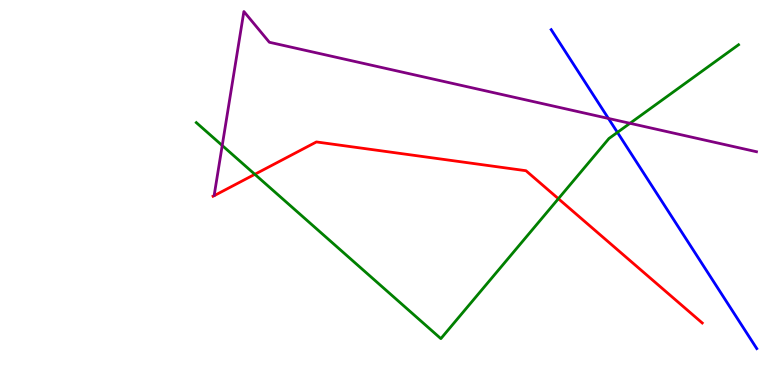[{'lines': ['blue', 'red'], 'intersections': []}, {'lines': ['green', 'red'], 'intersections': [{'x': 3.29, 'y': 5.47}, {'x': 7.2, 'y': 4.84}]}, {'lines': ['purple', 'red'], 'intersections': []}, {'lines': ['blue', 'green'], 'intersections': [{'x': 7.97, 'y': 6.56}]}, {'lines': ['blue', 'purple'], 'intersections': [{'x': 7.85, 'y': 6.92}]}, {'lines': ['green', 'purple'], 'intersections': [{'x': 2.87, 'y': 6.22}, {'x': 8.13, 'y': 6.8}]}]